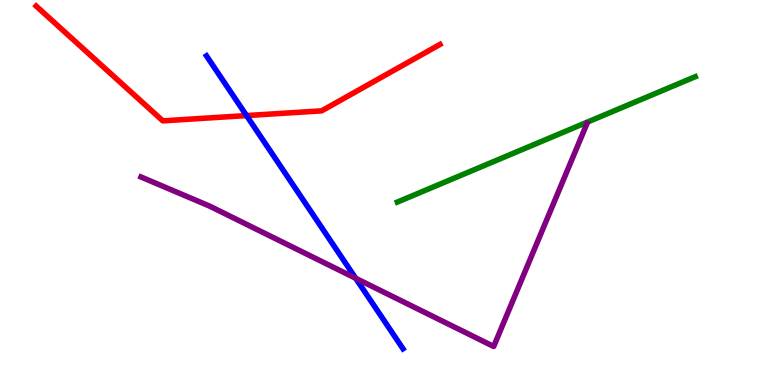[{'lines': ['blue', 'red'], 'intersections': [{'x': 3.18, 'y': 7.0}]}, {'lines': ['green', 'red'], 'intersections': []}, {'lines': ['purple', 'red'], 'intersections': []}, {'lines': ['blue', 'green'], 'intersections': []}, {'lines': ['blue', 'purple'], 'intersections': [{'x': 4.59, 'y': 2.77}]}, {'lines': ['green', 'purple'], 'intersections': []}]